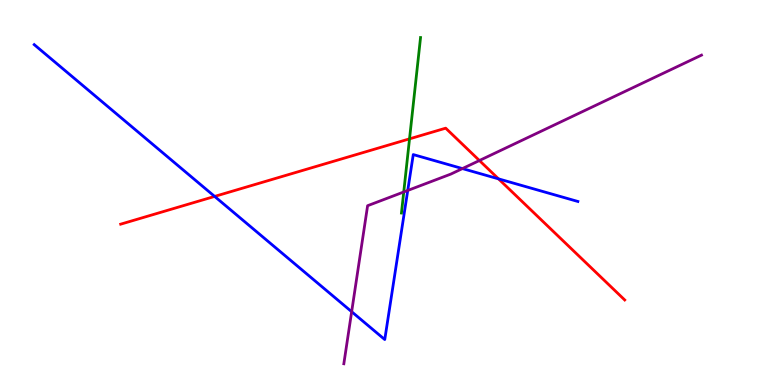[{'lines': ['blue', 'red'], 'intersections': [{'x': 2.77, 'y': 4.9}, {'x': 6.43, 'y': 5.35}]}, {'lines': ['green', 'red'], 'intersections': [{'x': 5.28, 'y': 6.39}]}, {'lines': ['purple', 'red'], 'intersections': [{'x': 6.19, 'y': 5.83}]}, {'lines': ['blue', 'green'], 'intersections': []}, {'lines': ['blue', 'purple'], 'intersections': [{'x': 4.54, 'y': 1.9}, {'x': 5.26, 'y': 5.05}, {'x': 5.97, 'y': 5.62}]}, {'lines': ['green', 'purple'], 'intersections': [{'x': 5.21, 'y': 5.01}]}]